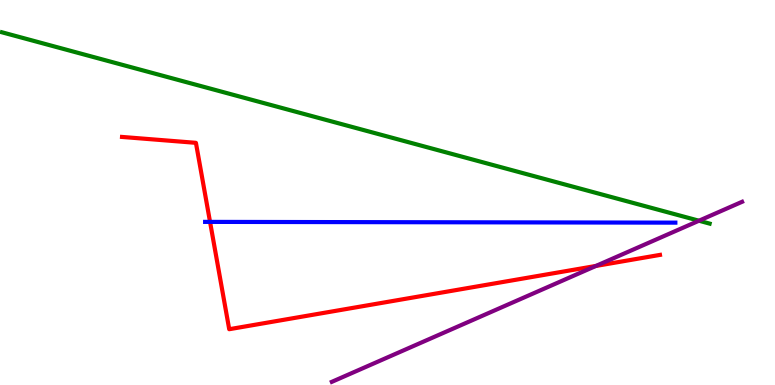[{'lines': ['blue', 'red'], 'intersections': [{'x': 2.71, 'y': 4.24}]}, {'lines': ['green', 'red'], 'intersections': []}, {'lines': ['purple', 'red'], 'intersections': [{'x': 7.69, 'y': 3.09}]}, {'lines': ['blue', 'green'], 'intersections': []}, {'lines': ['blue', 'purple'], 'intersections': []}, {'lines': ['green', 'purple'], 'intersections': [{'x': 9.02, 'y': 4.27}]}]